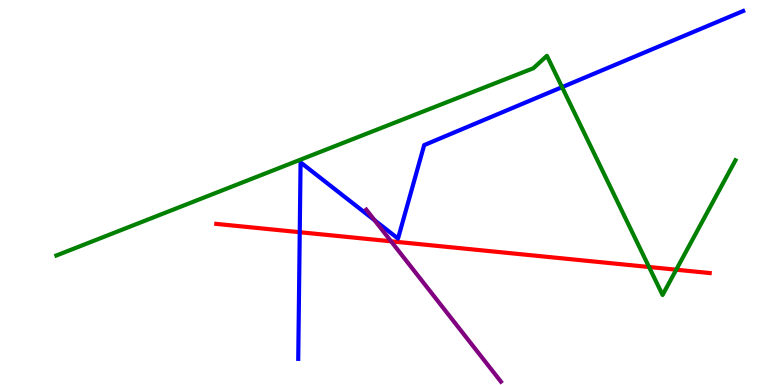[{'lines': ['blue', 'red'], 'intersections': [{'x': 3.87, 'y': 3.97}]}, {'lines': ['green', 'red'], 'intersections': [{'x': 8.37, 'y': 3.06}, {'x': 8.73, 'y': 2.99}]}, {'lines': ['purple', 'red'], 'intersections': [{'x': 5.05, 'y': 3.73}]}, {'lines': ['blue', 'green'], 'intersections': [{'x': 7.25, 'y': 7.74}]}, {'lines': ['blue', 'purple'], 'intersections': [{'x': 4.83, 'y': 4.28}]}, {'lines': ['green', 'purple'], 'intersections': []}]